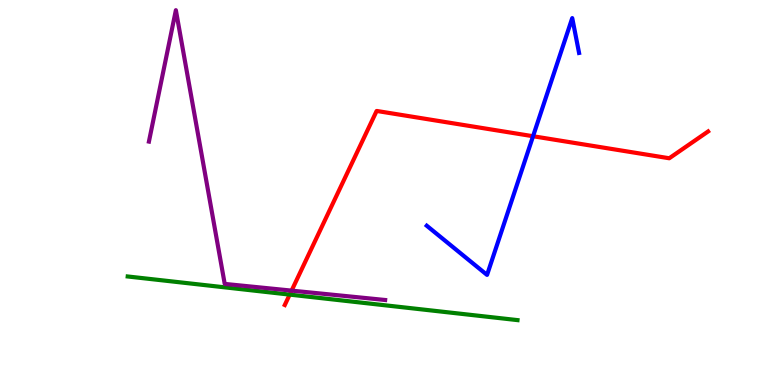[{'lines': ['blue', 'red'], 'intersections': [{'x': 6.88, 'y': 6.46}]}, {'lines': ['green', 'red'], 'intersections': [{'x': 3.74, 'y': 2.35}]}, {'lines': ['purple', 'red'], 'intersections': [{'x': 3.76, 'y': 2.45}]}, {'lines': ['blue', 'green'], 'intersections': []}, {'lines': ['blue', 'purple'], 'intersections': []}, {'lines': ['green', 'purple'], 'intersections': []}]